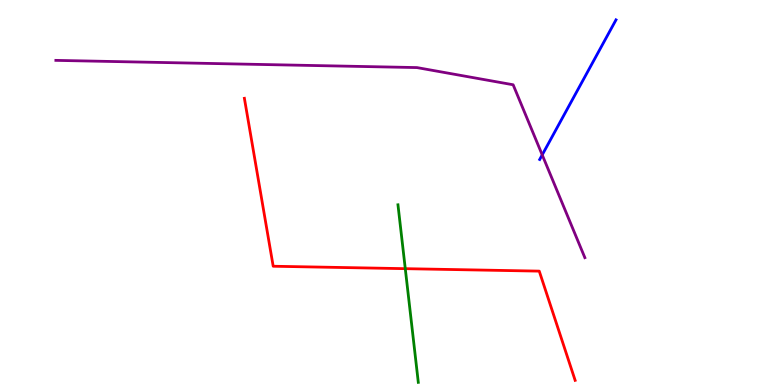[{'lines': ['blue', 'red'], 'intersections': []}, {'lines': ['green', 'red'], 'intersections': [{'x': 5.23, 'y': 3.02}]}, {'lines': ['purple', 'red'], 'intersections': []}, {'lines': ['blue', 'green'], 'intersections': []}, {'lines': ['blue', 'purple'], 'intersections': [{'x': 7.0, 'y': 5.98}]}, {'lines': ['green', 'purple'], 'intersections': []}]